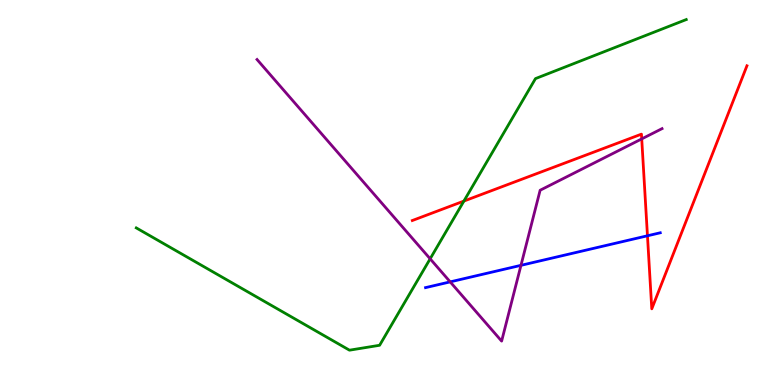[{'lines': ['blue', 'red'], 'intersections': [{'x': 8.35, 'y': 3.88}]}, {'lines': ['green', 'red'], 'intersections': [{'x': 5.99, 'y': 4.78}]}, {'lines': ['purple', 'red'], 'intersections': [{'x': 8.28, 'y': 6.39}]}, {'lines': ['blue', 'green'], 'intersections': []}, {'lines': ['blue', 'purple'], 'intersections': [{'x': 5.81, 'y': 2.68}, {'x': 6.72, 'y': 3.11}]}, {'lines': ['green', 'purple'], 'intersections': [{'x': 5.55, 'y': 3.28}]}]